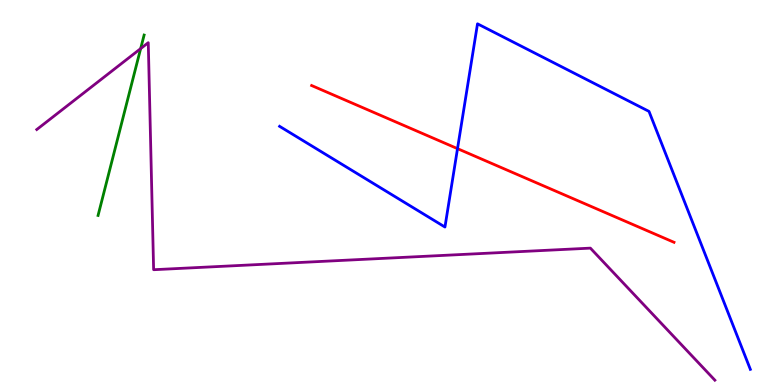[{'lines': ['blue', 'red'], 'intersections': [{'x': 5.9, 'y': 6.14}]}, {'lines': ['green', 'red'], 'intersections': []}, {'lines': ['purple', 'red'], 'intersections': []}, {'lines': ['blue', 'green'], 'intersections': []}, {'lines': ['blue', 'purple'], 'intersections': []}, {'lines': ['green', 'purple'], 'intersections': [{'x': 1.81, 'y': 8.74}]}]